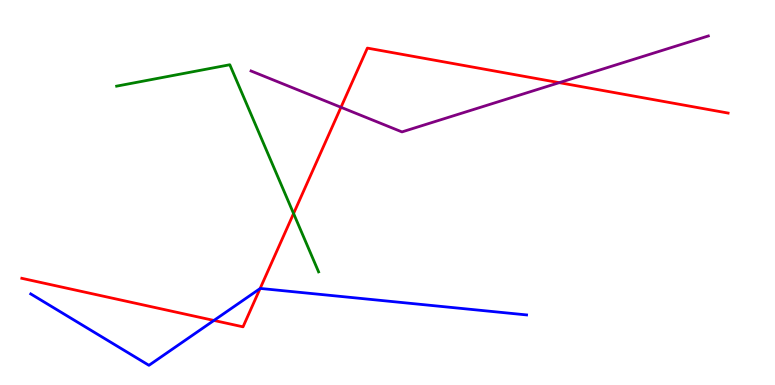[{'lines': ['blue', 'red'], 'intersections': [{'x': 2.76, 'y': 1.68}, {'x': 3.36, 'y': 2.5}]}, {'lines': ['green', 'red'], 'intersections': [{'x': 3.79, 'y': 4.45}]}, {'lines': ['purple', 'red'], 'intersections': [{'x': 4.4, 'y': 7.21}, {'x': 7.22, 'y': 7.85}]}, {'lines': ['blue', 'green'], 'intersections': []}, {'lines': ['blue', 'purple'], 'intersections': []}, {'lines': ['green', 'purple'], 'intersections': []}]